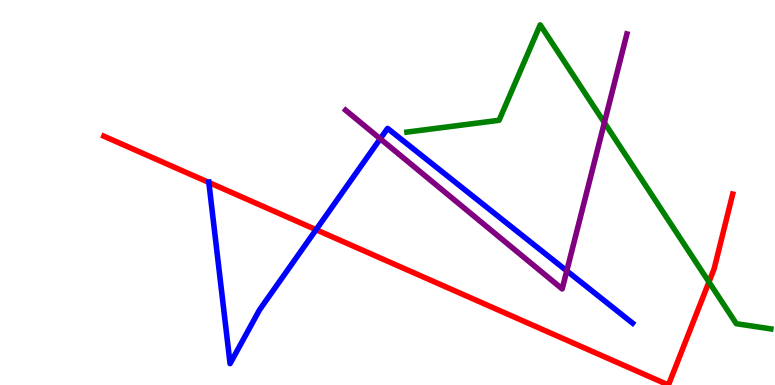[{'lines': ['blue', 'red'], 'intersections': [{'x': 2.69, 'y': 5.26}, {'x': 4.08, 'y': 4.03}]}, {'lines': ['green', 'red'], 'intersections': [{'x': 9.15, 'y': 2.68}]}, {'lines': ['purple', 'red'], 'intersections': []}, {'lines': ['blue', 'green'], 'intersections': []}, {'lines': ['blue', 'purple'], 'intersections': [{'x': 4.91, 'y': 6.4}, {'x': 7.31, 'y': 2.97}]}, {'lines': ['green', 'purple'], 'intersections': [{'x': 7.8, 'y': 6.81}]}]